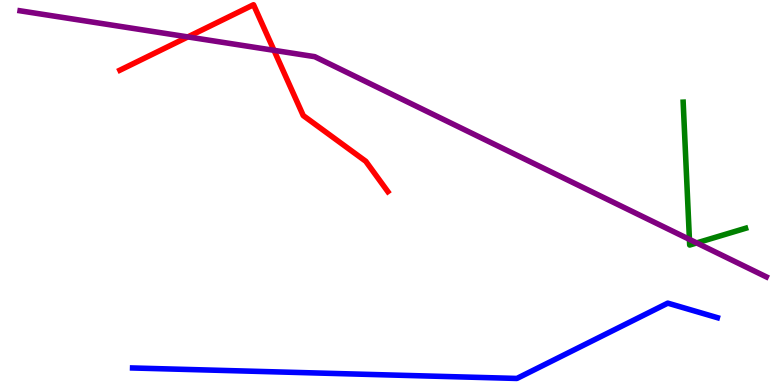[{'lines': ['blue', 'red'], 'intersections': []}, {'lines': ['green', 'red'], 'intersections': []}, {'lines': ['purple', 'red'], 'intersections': [{'x': 2.42, 'y': 9.04}, {'x': 3.54, 'y': 8.69}]}, {'lines': ['blue', 'green'], 'intersections': []}, {'lines': ['blue', 'purple'], 'intersections': []}, {'lines': ['green', 'purple'], 'intersections': [{'x': 8.9, 'y': 3.78}, {'x': 8.99, 'y': 3.69}]}]